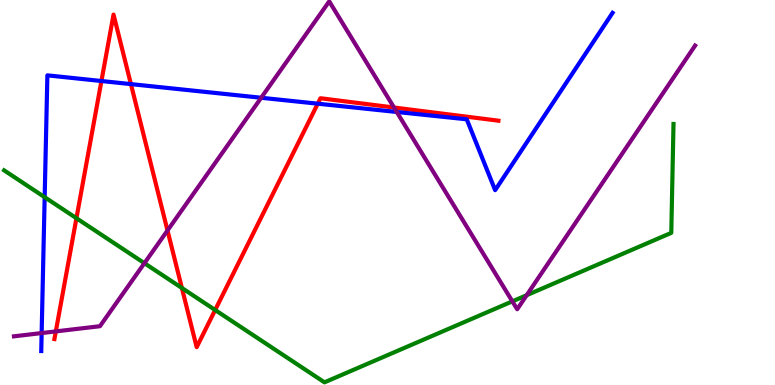[{'lines': ['blue', 'red'], 'intersections': [{'x': 1.31, 'y': 7.9}, {'x': 1.69, 'y': 7.82}, {'x': 4.1, 'y': 7.31}]}, {'lines': ['green', 'red'], 'intersections': [{'x': 0.986, 'y': 4.33}, {'x': 2.35, 'y': 2.52}, {'x': 2.78, 'y': 1.95}]}, {'lines': ['purple', 'red'], 'intersections': [{'x': 0.72, 'y': 1.39}, {'x': 2.16, 'y': 4.01}, {'x': 5.08, 'y': 7.21}]}, {'lines': ['blue', 'green'], 'intersections': [{'x': 0.576, 'y': 4.88}]}, {'lines': ['blue', 'purple'], 'intersections': [{'x': 0.537, 'y': 1.35}, {'x': 3.37, 'y': 7.46}, {'x': 5.12, 'y': 7.09}]}, {'lines': ['green', 'purple'], 'intersections': [{'x': 1.86, 'y': 3.16}, {'x': 6.61, 'y': 2.17}, {'x': 6.8, 'y': 2.33}]}]